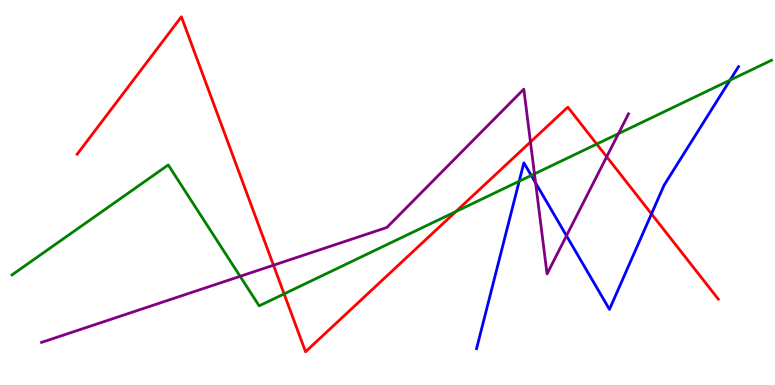[{'lines': ['blue', 'red'], 'intersections': [{'x': 8.41, 'y': 4.44}]}, {'lines': ['green', 'red'], 'intersections': [{'x': 3.67, 'y': 2.37}, {'x': 5.88, 'y': 4.5}, {'x': 7.7, 'y': 6.26}]}, {'lines': ['purple', 'red'], 'intersections': [{'x': 3.53, 'y': 3.11}, {'x': 6.84, 'y': 6.31}, {'x': 7.83, 'y': 5.93}]}, {'lines': ['blue', 'green'], 'intersections': [{'x': 6.7, 'y': 5.29}, {'x': 6.85, 'y': 5.44}, {'x': 9.42, 'y': 7.92}]}, {'lines': ['blue', 'purple'], 'intersections': [{'x': 6.91, 'y': 5.25}, {'x': 7.31, 'y': 3.88}]}, {'lines': ['green', 'purple'], 'intersections': [{'x': 3.1, 'y': 2.82}, {'x': 6.9, 'y': 5.48}, {'x': 7.98, 'y': 6.53}]}]